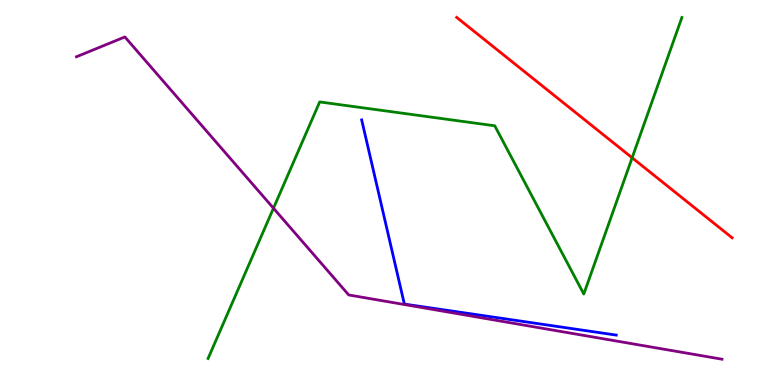[{'lines': ['blue', 'red'], 'intersections': []}, {'lines': ['green', 'red'], 'intersections': [{'x': 8.16, 'y': 5.9}]}, {'lines': ['purple', 'red'], 'intersections': []}, {'lines': ['blue', 'green'], 'intersections': []}, {'lines': ['blue', 'purple'], 'intersections': []}, {'lines': ['green', 'purple'], 'intersections': [{'x': 3.53, 'y': 4.59}]}]